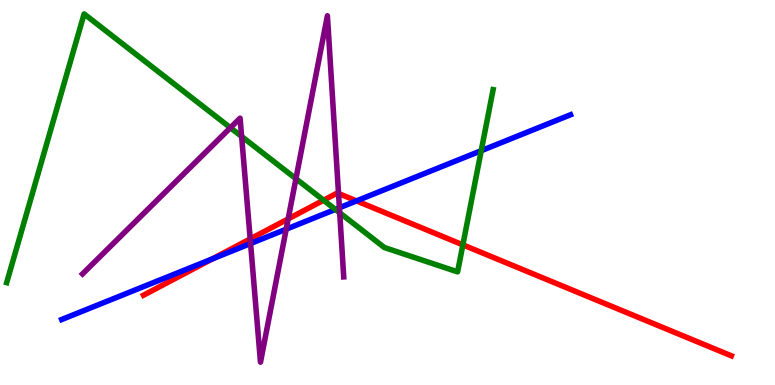[{'lines': ['blue', 'red'], 'intersections': [{'x': 2.74, 'y': 3.27}, {'x': 4.6, 'y': 4.78}]}, {'lines': ['green', 'red'], 'intersections': [{'x': 4.18, 'y': 4.8}, {'x': 5.97, 'y': 3.64}]}, {'lines': ['purple', 'red'], 'intersections': [{'x': 3.23, 'y': 3.79}, {'x': 3.72, 'y': 4.31}, {'x': 4.37, 'y': 4.97}]}, {'lines': ['blue', 'green'], 'intersections': [{'x': 4.33, 'y': 4.56}, {'x': 6.21, 'y': 6.09}]}, {'lines': ['blue', 'purple'], 'intersections': [{'x': 3.23, 'y': 3.67}, {'x': 3.69, 'y': 4.05}, {'x': 4.38, 'y': 4.6}]}, {'lines': ['green', 'purple'], 'intersections': [{'x': 2.97, 'y': 6.68}, {'x': 3.12, 'y': 6.46}, {'x': 3.82, 'y': 5.36}, {'x': 4.38, 'y': 4.47}]}]